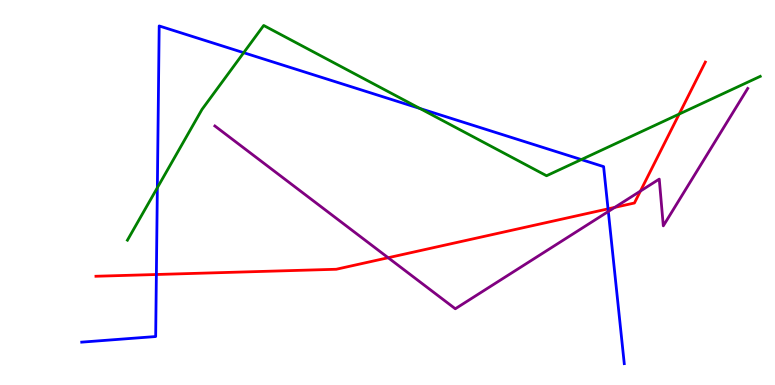[{'lines': ['blue', 'red'], 'intersections': [{'x': 2.02, 'y': 2.87}, {'x': 7.85, 'y': 4.57}]}, {'lines': ['green', 'red'], 'intersections': [{'x': 8.76, 'y': 7.04}]}, {'lines': ['purple', 'red'], 'intersections': [{'x': 5.01, 'y': 3.31}, {'x': 7.93, 'y': 4.61}, {'x': 8.26, 'y': 5.04}]}, {'lines': ['blue', 'green'], 'intersections': [{'x': 2.03, 'y': 5.12}, {'x': 3.14, 'y': 8.63}, {'x': 5.42, 'y': 7.18}, {'x': 7.5, 'y': 5.86}]}, {'lines': ['blue', 'purple'], 'intersections': [{'x': 7.85, 'y': 4.51}]}, {'lines': ['green', 'purple'], 'intersections': []}]